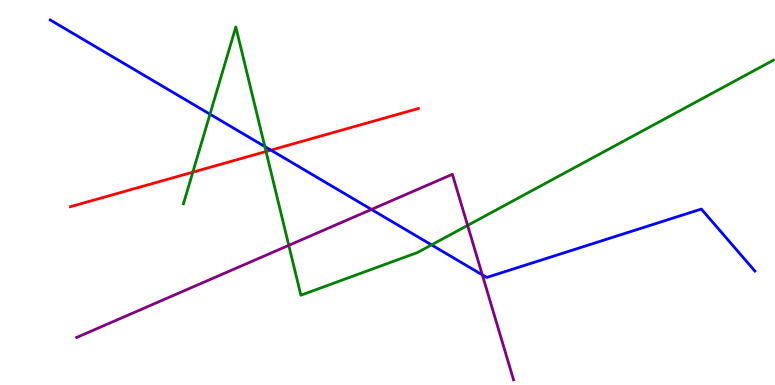[{'lines': ['blue', 'red'], 'intersections': [{'x': 3.5, 'y': 6.1}]}, {'lines': ['green', 'red'], 'intersections': [{'x': 2.49, 'y': 5.53}, {'x': 3.43, 'y': 6.06}]}, {'lines': ['purple', 'red'], 'intersections': []}, {'lines': ['blue', 'green'], 'intersections': [{'x': 2.71, 'y': 7.03}, {'x': 3.42, 'y': 6.19}, {'x': 5.57, 'y': 3.64}]}, {'lines': ['blue', 'purple'], 'intersections': [{'x': 4.79, 'y': 4.56}, {'x': 6.22, 'y': 2.86}]}, {'lines': ['green', 'purple'], 'intersections': [{'x': 3.73, 'y': 3.63}, {'x': 6.03, 'y': 4.15}]}]